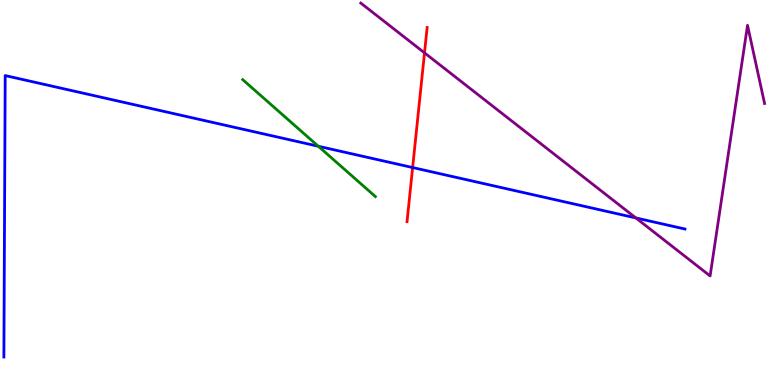[{'lines': ['blue', 'red'], 'intersections': [{'x': 5.32, 'y': 5.65}]}, {'lines': ['green', 'red'], 'intersections': []}, {'lines': ['purple', 'red'], 'intersections': [{'x': 5.48, 'y': 8.63}]}, {'lines': ['blue', 'green'], 'intersections': [{'x': 4.11, 'y': 6.2}]}, {'lines': ['blue', 'purple'], 'intersections': [{'x': 8.2, 'y': 4.34}]}, {'lines': ['green', 'purple'], 'intersections': []}]